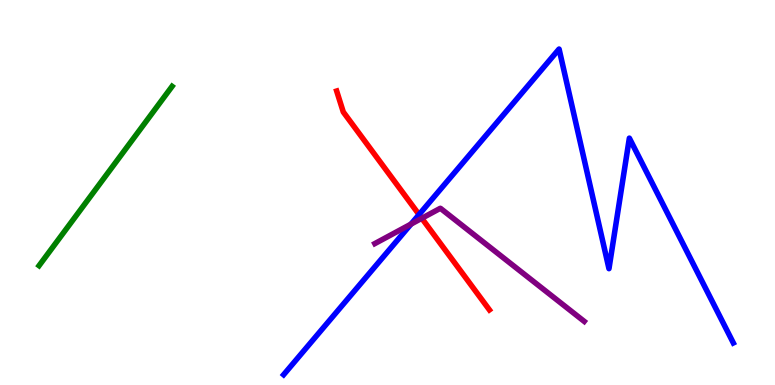[{'lines': ['blue', 'red'], 'intersections': [{'x': 5.41, 'y': 4.43}]}, {'lines': ['green', 'red'], 'intersections': []}, {'lines': ['purple', 'red'], 'intersections': [{'x': 5.44, 'y': 4.33}]}, {'lines': ['blue', 'green'], 'intersections': []}, {'lines': ['blue', 'purple'], 'intersections': [{'x': 5.3, 'y': 4.18}]}, {'lines': ['green', 'purple'], 'intersections': []}]